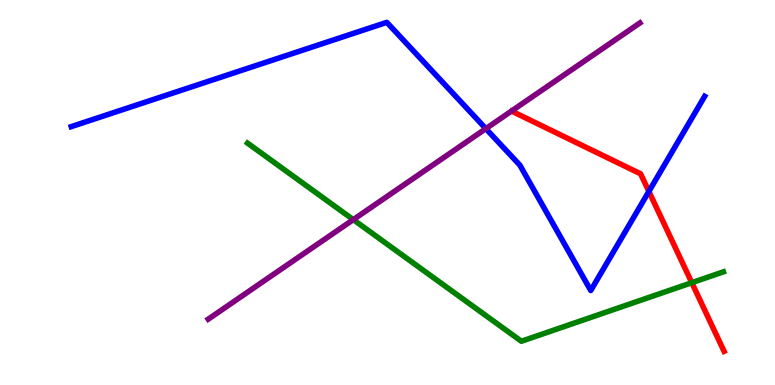[{'lines': ['blue', 'red'], 'intersections': [{'x': 8.37, 'y': 5.03}]}, {'lines': ['green', 'red'], 'intersections': [{'x': 8.93, 'y': 2.66}]}, {'lines': ['purple', 'red'], 'intersections': []}, {'lines': ['blue', 'green'], 'intersections': []}, {'lines': ['blue', 'purple'], 'intersections': [{'x': 6.27, 'y': 6.66}]}, {'lines': ['green', 'purple'], 'intersections': [{'x': 4.56, 'y': 4.3}]}]